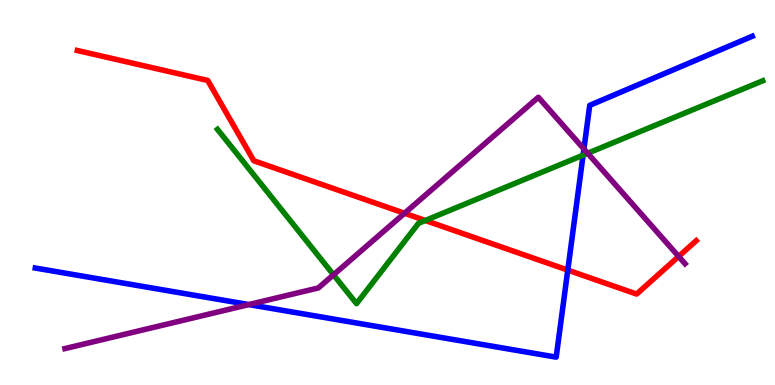[{'lines': ['blue', 'red'], 'intersections': [{'x': 7.33, 'y': 2.98}]}, {'lines': ['green', 'red'], 'intersections': [{'x': 5.49, 'y': 4.27}]}, {'lines': ['purple', 'red'], 'intersections': [{'x': 5.22, 'y': 4.46}, {'x': 8.76, 'y': 3.34}]}, {'lines': ['blue', 'green'], 'intersections': [{'x': 7.52, 'y': 5.97}]}, {'lines': ['blue', 'purple'], 'intersections': [{'x': 3.21, 'y': 2.09}, {'x': 7.53, 'y': 6.13}]}, {'lines': ['green', 'purple'], 'intersections': [{'x': 4.3, 'y': 2.86}, {'x': 7.58, 'y': 6.02}]}]